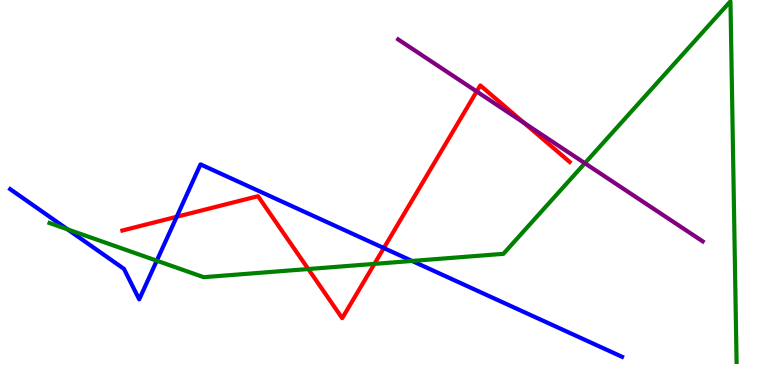[{'lines': ['blue', 'red'], 'intersections': [{'x': 2.28, 'y': 4.37}, {'x': 4.95, 'y': 3.56}]}, {'lines': ['green', 'red'], 'intersections': [{'x': 3.98, 'y': 3.01}, {'x': 4.83, 'y': 3.15}]}, {'lines': ['purple', 'red'], 'intersections': [{'x': 6.15, 'y': 7.62}, {'x': 6.76, 'y': 6.81}]}, {'lines': ['blue', 'green'], 'intersections': [{'x': 0.872, 'y': 4.04}, {'x': 2.02, 'y': 3.23}, {'x': 5.32, 'y': 3.22}]}, {'lines': ['blue', 'purple'], 'intersections': []}, {'lines': ['green', 'purple'], 'intersections': [{'x': 7.55, 'y': 5.76}]}]